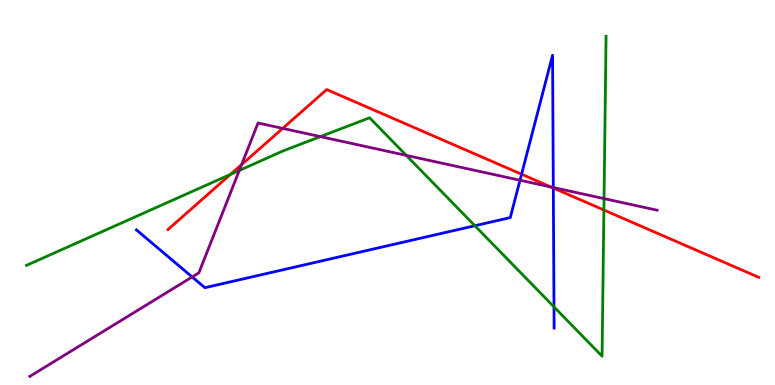[{'lines': ['blue', 'red'], 'intersections': [{'x': 6.73, 'y': 5.47}, {'x': 7.14, 'y': 5.12}]}, {'lines': ['green', 'red'], 'intersections': [{'x': 2.98, 'y': 5.47}, {'x': 7.79, 'y': 4.54}]}, {'lines': ['purple', 'red'], 'intersections': [{'x': 3.12, 'y': 5.72}, {'x': 3.65, 'y': 6.67}, {'x': 7.11, 'y': 5.14}]}, {'lines': ['blue', 'green'], 'intersections': [{'x': 6.13, 'y': 4.14}, {'x': 7.15, 'y': 2.03}]}, {'lines': ['blue', 'purple'], 'intersections': [{'x': 2.48, 'y': 2.81}, {'x': 6.71, 'y': 5.32}, {'x': 7.14, 'y': 5.13}]}, {'lines': ['green', 'purple'], 'intersections': [{'x': 3.09, 'y': 5.57}, {'x': 4.13, 'y': 6.45}, {'x': 5.24, 'y': 5.96}, {'x': 7.79, 'y': 4.84}]}]